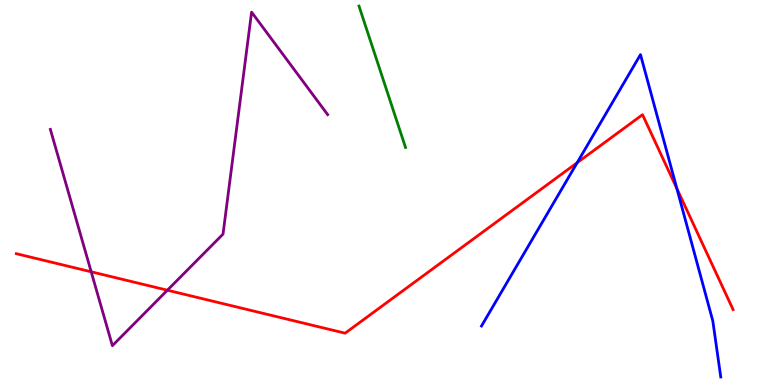[{'lines': ['blue', 'red'], 'intersections': [{'x': 7.45, 'y': 5.77}, {'x': 8.73, 'y': 5.1}]}, {'lines': ['green', 'red'], 'intersections': []}, {'lines': ['purple', 'red'], 'intersections': [{'x': 1.18, 'y': 2.94}, {'x': 2.16, 'y': 2.46}]}, {'lines': ['blue', 'green'], 'intersections': []}, {'lines': ['blue', 'purple'], 'intersections': []}, {'lines': ['green', 'purple'], 'intersections': []}]